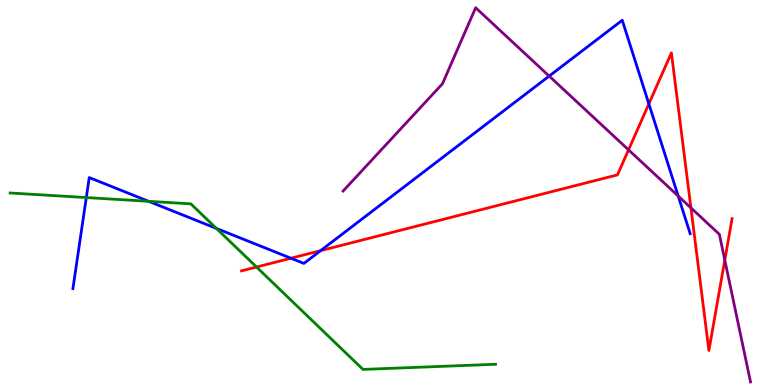[{'lines': ['blue', 'red'], 'intersections': [{'x': 3.75, 'y': 3.29}, {'x': 4.14, 'y': 3.49}, {'x': 8.37, 'y': 7.3}]}, {'lines': ['green', 'red'], 'intersections': [{'x': 3.31, 'y': 3.06}]}, {'lines': ['purple', 'red'], 'intersections': [{'x': 8.11, 'y': 6.11}, {'x': 8.92, 'y': 4.6}, {'x': 9.35, 'y': 3.24}]}, {'lines': ['blue', 'green'], 'intersections': [{'x': 1.11, 'y': 4.87}, {'x': 1.92, 'y': 4.77}, {'x': 2.79, 'y': 4.07}]}, {'lines': ['blue', 'purple'], 'intersections': [{'x': 7.09, 'y': 8.02}, {'x': 8.75, 'y': 4.91}]}, {'lines': ['green', 'purple'], 'intersections': []}]